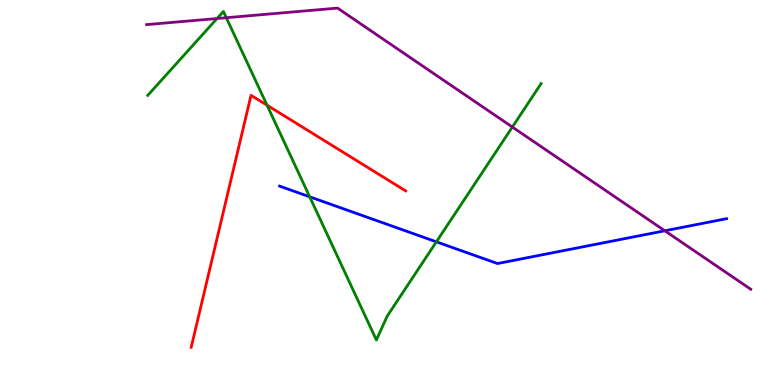[{'lines': ['blue', 'red'], 'intersections': []}, {'lines': ['green', 'red'], 'intersections': [{'x': 3.45, 'y': 7.27}]}, {'lines': ['purple', 'red'], 'intersections': []}, {'lines': ['blue', 'green'], 'intersections': [{'x': 4.0, 'y': 4.89}, {'x': 5.63, 'y': 3.72}]}, {'lines': ['blue', 'purple'], 'intersections': [{'x': 8.58, 'y': 4.01}]}, {'lines': ['green', 'purple'], 'intersections': [{'x': 2.8, 'y': 9.52}, {'x': 2.92, 'y': 9.54}, {'x': 6.61, 'y': 6.7}]}]